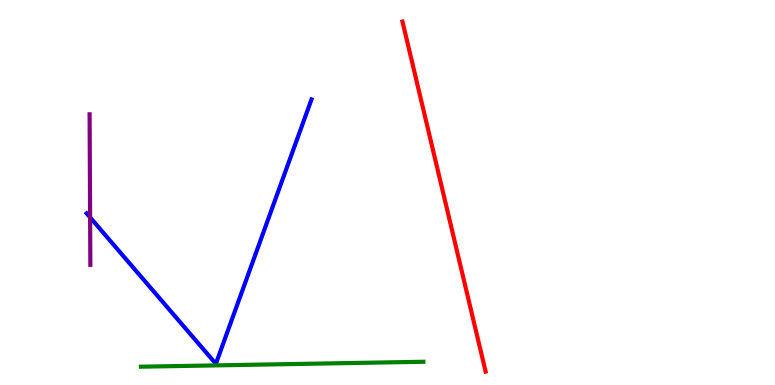[{'lines': ['blue', 'red'], 'intersections': []}, {'lines': ['green', 'red'], 'intersections': []}, {'lines': ['purple', 'red'], 'intersections': []}, {'lines': ['blue', 'green'], 'intersections': []}, {'lines': ['blue', 'purple'], 'intersections': [{'x': 1.16, 'y': 4.35}]}, {'lines': ['green', 'purple'], 'intersections': []}]